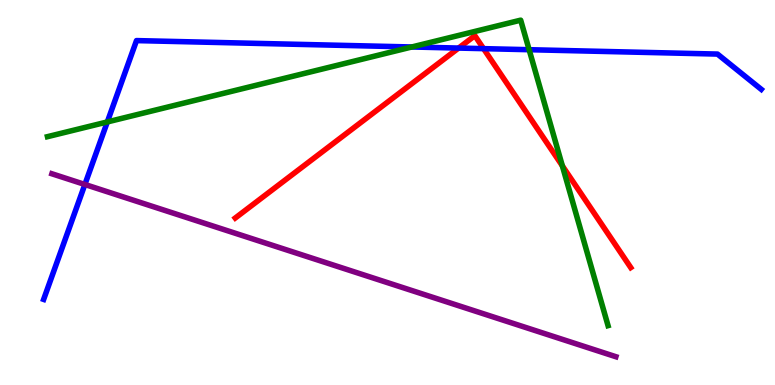[{'lines': ['blue', 'red'], 'intersections': [{'x': 5.92, 'y': 8.75}, {'x': 6.24, 'y': 8.74}]}, {'lines': ['green', 'red'], 'intersections': [{'x': 7.26, 'y': 5.69}]}, {'lines': ['purple', 'red'], 'intersections': []}, {'lines': ['blue', 'green'], 'intersections': [{'x': 1.38, 'y': 6.83}, {'x': 5.31, 'y': 8.78}, {'x': 6.83, 'y': 8.71}]}, {'lines': ['blue', 'purple'], 'intersections': [{'x': 1.1, 'y': 5.21}]}, {'lines': ['green', 'purple'], 'intersections': []}]